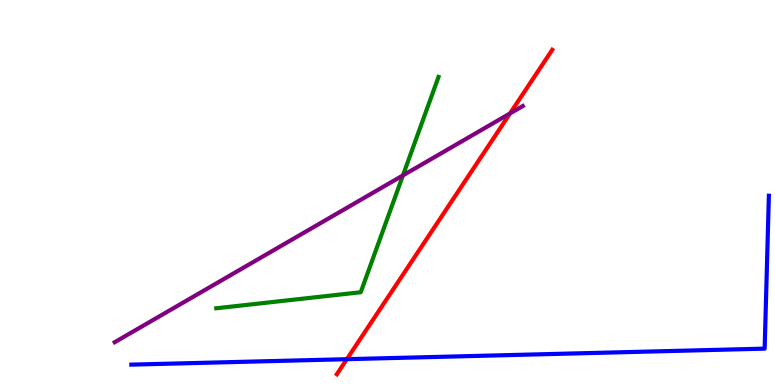[{'lines': ['blue', 'red'], 'intersections': [{'x': 4.48, 'y': 0.67}]}, {'lines': ['green', 'red'], 'intersections': []}, {'lines': ['purple', 'red'], 'intersections': [{'x': 6.58, 'y': 7.05}]}, {'lines': ['blue', 'green'], 'intersections': []}, {'lines': ['blue', 'purple'], 'intersections': []}, {'lines': ['green', 'purple'], 'intersections': [{'x': 5.2, 'y': 5.44}]}]